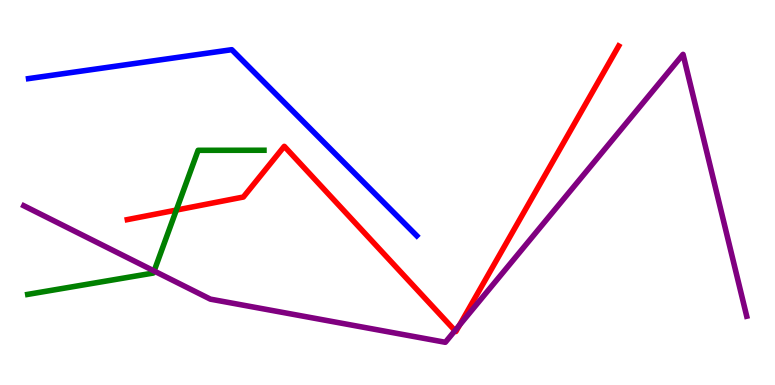[{'lines': ['blue', 'red'], 'intersections': []}, {'lines': ['green', 'red'], 'intersections': [{'x': 2.28, 'y': 4.54}]}, {'lines': ['purple', 'red'], 'intersections': [{'x': 5.87, 'y': 1.41}, {'x': 5.93, 'y': 1.55}]}, {'lines': ['blue', 'green'], 'intersections': []}, {'lines': ['blue', 'purple'], 'intersections': []}, {'lines': ['green', 'purple'], 'intersections': [{'x': 1.99, 'y': 2.96}]}]